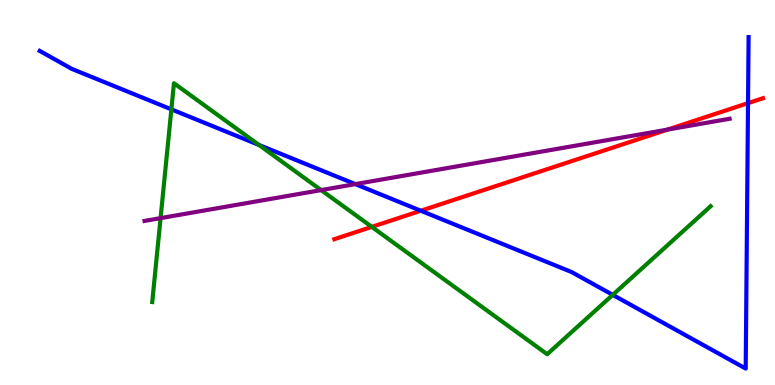[{'lines': ['blue', 'red'], 'intersections': [{'x': 5.43, 'y': 4.53}, {'x': 9.65, 'y': 7.32}]}, {'lines': ['green', 'red'], 'intersections': [{'x': 4.8, 'y': 4.11}]}, {'lines': ['purple', 'red'], 'intersections': [{'x': 8.61, 'y': 6.63}]}, {'lines': ['blue', 'green'], 'intersections': [{'x': 2.21, 'y': 7.16}, {'x': 3.34, 'y': 6.23}, {'x': 7.91, 'y': 2.34}]}, {'lines': ['blue', 'purple'], 'intersections': [{'x': 4.58, 'y': 5.22}]}, {'lines': ['green', 'purple'], 'intersections': [{'x': 2.07, 'y': 4.33}, {'x': 4.14, 'y': 5.06}]}]